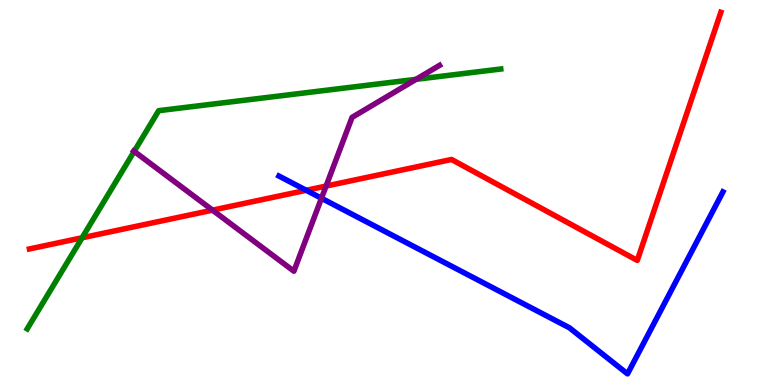[{'lines': ['blue', 'red'], 'intersections': [{'x': 3.95, 'y': 5.06}]}, {'lines': ['green', 'red'], 'intersections': [{'x': 1.06, 'y': 3.82}]}, {'lines': ['purple', 'red'], 'intersections': [{'x': 2.74, 'y': 4.54}, {'x': 4.21, 'y': 5.17}]}, {'lines': ['blue', 'green'], 'intersections': []}, {'lines': ['blue', 'purple'], 'intersections': [{'x': 4.15, 'y': 4.85}]}, {'lines': ['green', 'purple'], 'intersections': [{'x': 1.73, 'y': 6.07}, {'x': 5.37, 'y': 7.94}]}]